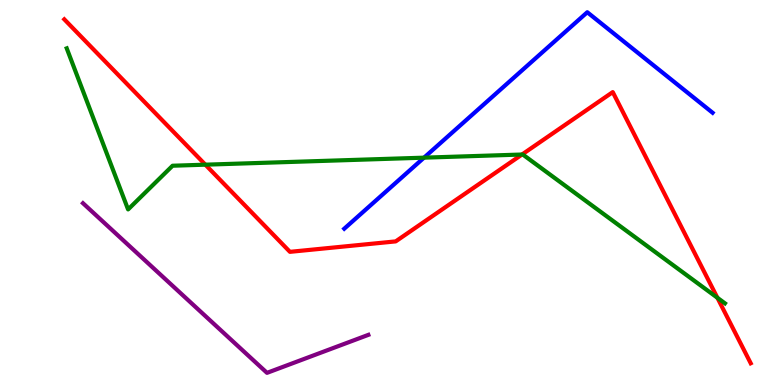[{'lines': ['blue', 'red'], 'intersections': []}, {'lines': ['green', 'red'], 'intersections': [{'x': 2.65, 'y': 5.72}, {'x': 6.74, 'y': 5.99}, {'x': 9.26, 'y': 2.27}]}, {'lines': ['purple', 'red'], 'intersections': []}, {'lines': ['blue', 'green'], 'intersections': [{'x': 5.47, 'y': 5.9}]}, {'lines': ['blue', 'purple'], 'intersections': []}, {'lines': ['green', 'purple'], 'intersections': []}]